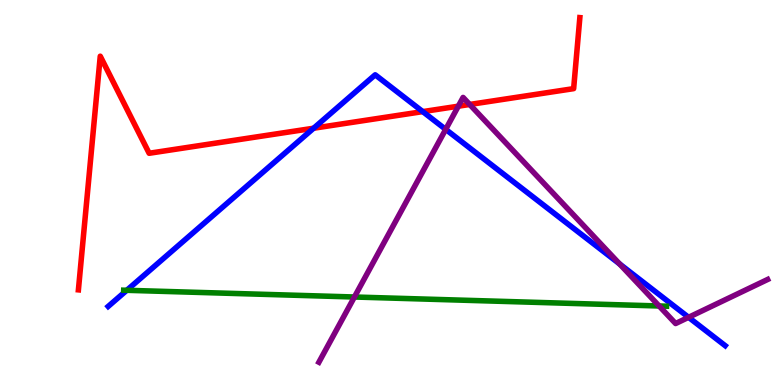[{'lines': ['blue', 'red'], 'intersections': [{'x': 4.05, 'y': 6.67}, {'x': 5.45, 'y': 7.1}]}, {'lines': ['green', 'red'], 'intersections': []}, {'lines': ['purple', 'red'], 'intersections': [{'x': 5.91, 'y': 7.24}, {'x': 6.06, 'y': 7.29}]}, {'lines': ['blue', 'green'], 'intersections': [{'x': 1.64, 'y': 2.46}]}, {'lines': ['blue', 'purple'], 'intersections': [{'x': 5.75, 'y': 6.64}, {'x': 7.99, 'y': 3.14}, {'x': 8.88, 'y': 1.76}]}, {'lines': ['green', 'purple'], 'intersections': [{'x': 4.57, 'y': 2.29}, {'x': 8.5, 'y': 2.05}]}]